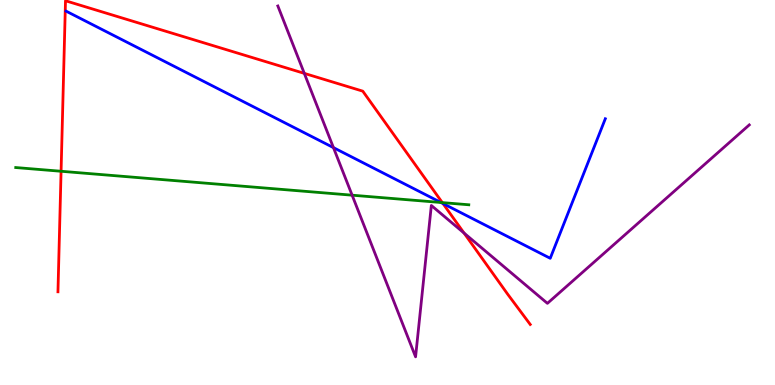[{'lines': ['blue', 'red'], 'intersections': [{'x': 5.72, 'y': 4.71}]}, {'lines': ['green', 'red'], 'intersections': [{'x': 0.788, 'y': 5.55}, {'x': 5.71, 'y': 4.74}]}, {'lines': ['purple', 'red'], 'intersections': [{'x': 3.93, 'y': 8.09}, {'x': 5.99, 'y': 3.95}]}, {'lines': ['blue', 'green'], 'intersections': [{'x': 5.69, 'y': 4.74}]}, {'lines': ['blue', 'purple'], 'intersections': [{'x': 4.3, 'y': 6.17}]}, {'lines': ['green', 'purple'], 'intersections': [{'x': 4.54, 'y': 4.93}]}]